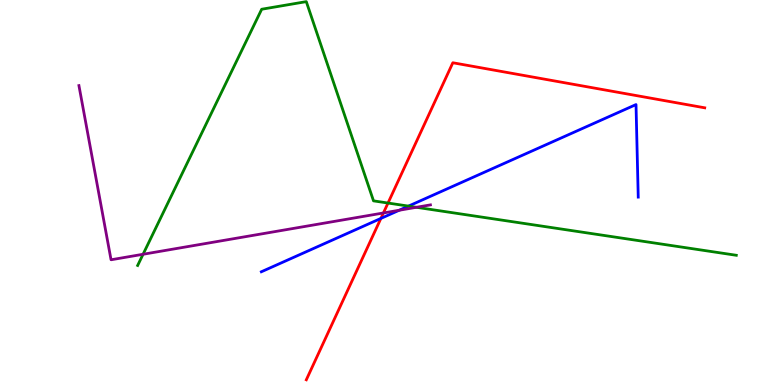[{'lines': ['blue', 'red'], 'intersections': [{'x': 4.91, 'y': 4.33}]}, {'lines': ['green', 'red'], 'intersections': [{'x': 5.01, 'y': 4.73}]}, {'lines': ['purple', 'red'], 'intersections': [{'x': 4.95, 'y': 4.47}]}, {'lines': ['blue', 'green'], 'intersections': [{'x': 5.27, 'y': 4.65}]}, {'lines': ['blue', 'purple'], 'intersections': [{'x': 5.15, 'y': 4.54}]}, {'lines': ['green', 'purple'], 'intersections': [{'x': 1.85, 'y': 3.4}, {'x': 5.37, 'y': 4.62}]}]